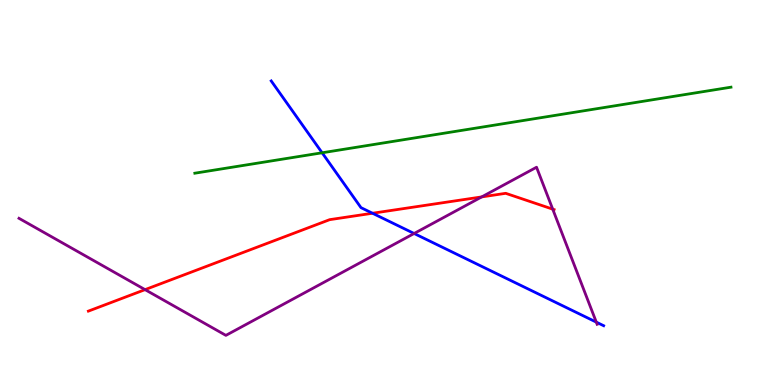[{'lines': ['blue', 'red'], 'intersections': [{'x': 4.81, 'y': 4.46}]}, {'lines': ['green', 'red'], 'intersections': []}, {'lines': ['purple', 'red'], 'intersections': [{'x': 1.87, 'y': 2.48}, {'x': 6.22, 'y': 4.89}, {'x': 7.13, 'y': 4.57}]}, {'lines': ['blue', 'green'], 'intersections': [{'x': 4.16, 'y': 6.03}]}, {'lines': ['blue', 'purple'], 'intersections': [{'x': 5.34, 'y': 3.94}, {'x': 7.69, 'y': 1.63}]}, {'lines': ['green', 'purple'], 'intersections': []}]